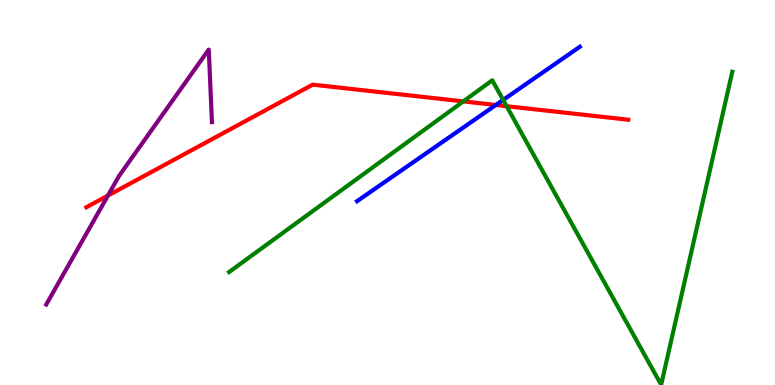[{'lines': ['blue', 'red'], 'intersections': [{'x': 6.4, 'y': 7.27}]}, {'lines': ['green', 'red'], 'intersections': [{'x': 5.98, 'y': 7.37}, {'x': 6.54, 'y': 7.24}]}, {'lines': ['purple', 'red'], 'intersections': [{'x': 1.39, 'y': 4.92}]}, {'lines': ['blue', 'green'], 'intersections': [{'x': 6.49, 'y': 7.4}]}, {'lines': ['blue', 'purple'], 'intersections': []}, {'lines': ['green', 'purple'], 'intersections': []}]